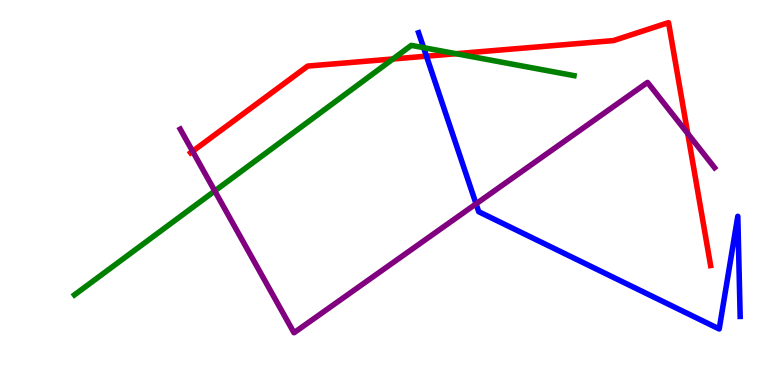[{'lines': ['blue', 'red'], 'intersections': [{'x': 5.5, 'y': 8.54}]}, {'lines': ['green', 'red'], 'intersections': [{'x': 5.07, 'y': 8.47}, {'x': 5.89, 'y': 8.6}]}, {'lines': ['purple', 'red'], 'intersections': [{'x': 2.49, 'y': 6.07}, {'x': 8.87, 'y': 6.53}]}, {'lines': ['blue', 'green'], 'intersections': [{'x': 5.47, 'y': 8.76}]}, {'lines': ['blue', 'purple'], 'intersections': [{'x': 6.14, 'y': 4.71}]}, {'lines': ['green', 'purple'], 'intersections': [{'x': 2.77, 'y': 5.04}]}]